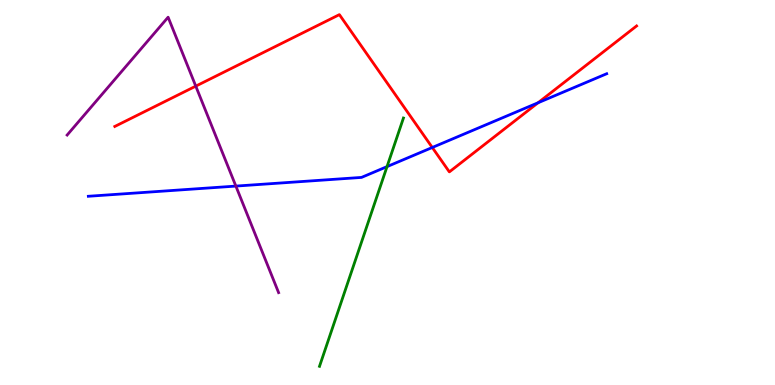[{'lines': ['blue', 'red'], 'intersections': [{'x': 5.58, 'y': 6.17}, {'x': 6.94, 'y': 7.33}]}, {'lines': ['green', 'red'], 'intersections': []}, {'lines': ['purple', 'red'], 'intersections': [{'x': 2.53, 'y': 7.76}]}, {'lines': ['blue', 'green'], 'intersections': [{'x': 4.99, 'y': 5.67}]}, {'lines': ['blue', 'purple'], 'intersections': [{'x': 3.04, 'y': 5.17}]}, {'lines': ['green', 'purple'], 'intersections': []}]